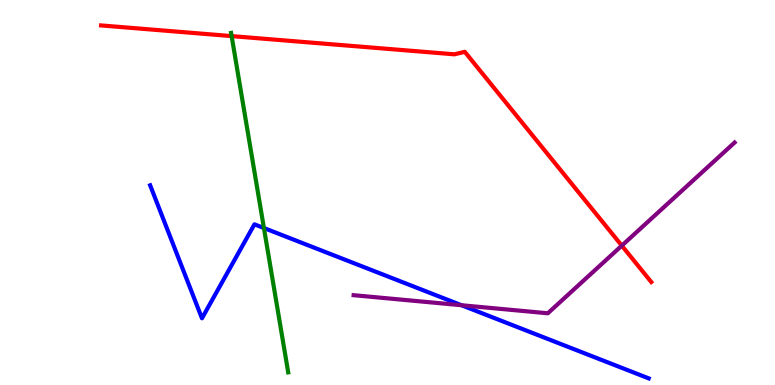[{'lines': ['blue', 'red'], 'intersections': []}, {'lines': ['green', 'red'], 'intersections': [{'x': 2.99, 'y': 9.06}]}, {'lines': ['purple', 'red'], 'intersections': [{'x': 8.02, 'y': 3.62}]}, {'lines': ['blue', 'green'], 'intersections': [{'x': 3.41, 'y': 4.08}]}, {'lines': ['blue', 'purple'], 'intersections': [{'x': 5.96, 'y': 2.07}]}, {'lines': ['green', 'purple'], 'intersections': []}]